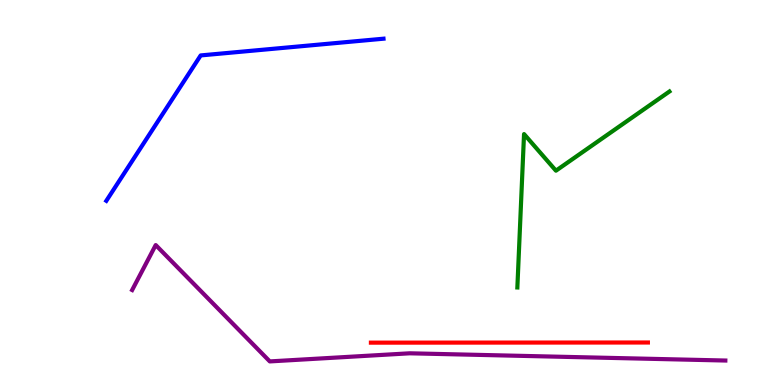[{'lines': ['blue', 'red'], 'intersections': []}, {'lines': ['green', 'red'], 'intersections': []}, {'lines': ['purple', 'red'], 'intersections': []}, {'lines': ['blue', 'green'], 'intersections': []}, {'lines': ['blue', 'purple'], 'intersections': []}, {'lines': ['green', 'purple'], 'intersections': []}]